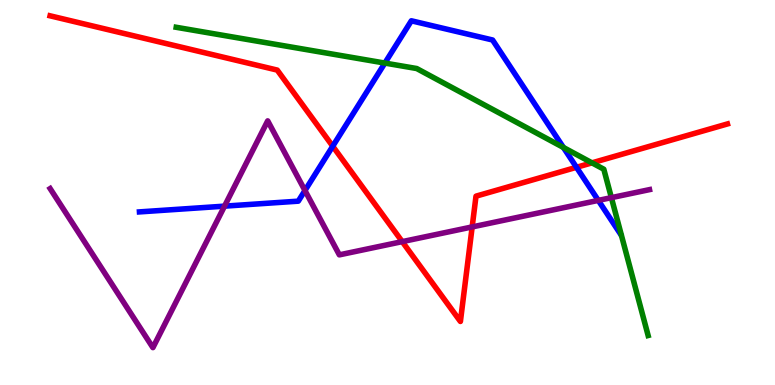[{'lines': ['blue', 'red'], 'intersections': [{'x': 4.29, 'y': 6.2}, {'x': 7.44, 'y': 5.65}]}, {'lines': ['green', 'red'], 'intersections': [{'x': 7.64, 'y': 5.77}]}, {'lines': ['purple', 'red'], 'intersections': [{'x': 5.19, 'y': 3.72}, {'x': 6.09, 'y': 4.11}]}, {'lines': ['blue', 'green'], 'intersections': [{'x': 4.97, 'y': 8.36}, {'x': 7.27, 'y': 6.17}]}, {'lines': ['blue', 'purple'], 'intersections': [{'x': 2.9, 'y': 4.65}, {'x': 3.93, 'y': 5.05}, {'x': 7.72, 'y': 4.79}]}, {'lines': ['green', 'purple'], 'intersections': [{'x': 7.89, 'y': 4.87}]}]